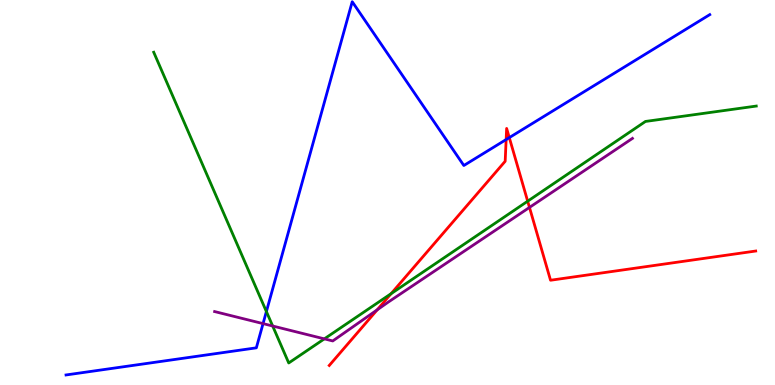[{'lines': ['blue', 'red'], 'intersections': [{'x': 6.53, 'y': 6.38}, {'x': 6.57, 'y': 6.43}]}, {'lines': ['green', 'red'], 'intersections': [{'x': 5.05, 'y': 2.37}, {'x': 6.81, 'y': 4.77}]}, {'lines': ['purple', 'red'], 'intersections': [{'x': 4.87, 'y': 1.95}, {'x': 6.83, 'y': 4.61}]}, {'lines': ['blue', 'green'], 'intersections': [{'x': 3.44, 'y': 1.91}]}, {'lines': ['blue', 'purple'], 'intersections': [{'x': 3.39, 'y': 1.59}]}, {'lines': ['green', 'purple'], 'intersections': [{'x': 3.52, 'y': 1.53}, {'x': 4.19, 'y': 1.2}]}]